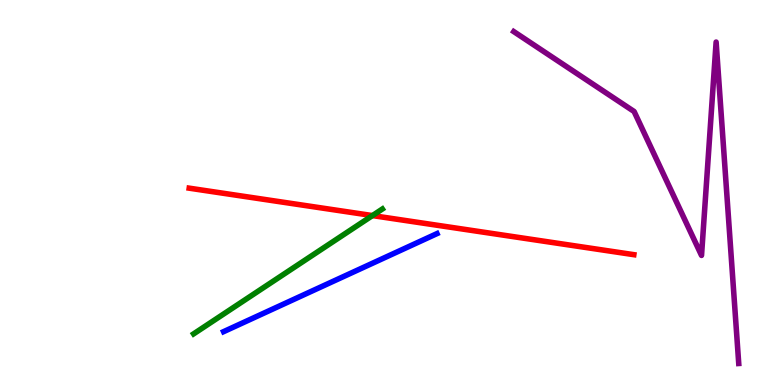[{'lines': ['blue', 'red'], 'intersections': []}, {'lines': ['green', 'red'], 'intersections': [{'x': 4.81, 'y': 4.4}]}, {'lines': ['purple', 'red'], 'intersections': []}, {'lines': ['blue', 'green'], 'intersections': []}, {'lines': ['blue', 'purple'], 'intersections': []}, {'lines': ['green', 'purple'], 'intersections': []}]